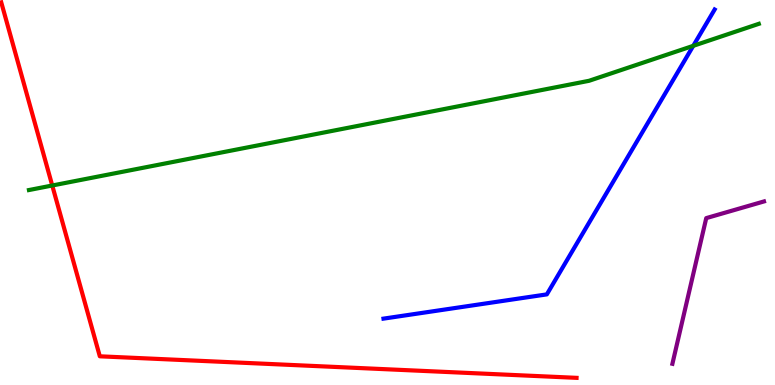[{'lines': ['blue', 'red'], 'intersections': []}, {'lines': ['green', 'red'], 'intersections': [{'x': 0.674, 'y': 5.18}]}, {'lines': ['purple', 'red'], 'intersections': []}, {'lines': ['blue', 'green'], 'intersections': [{'x': 8.95, 'y': 8.81}]}, {'lines': ['blue', 'purple'], 'intersections': []}, {'lines': ['green', 'purple'], 'intersections': []}]